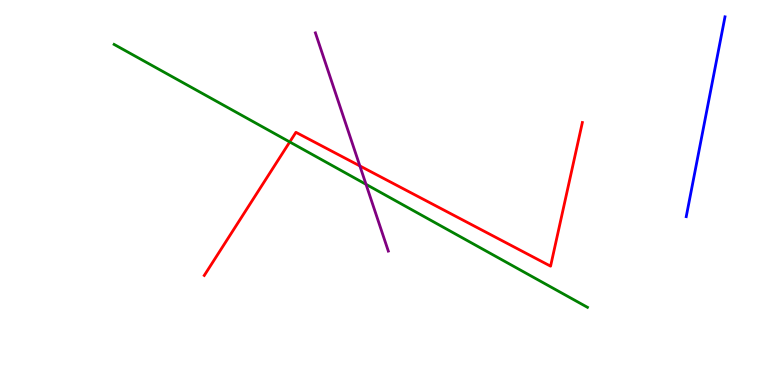[{'lines': ['blue', 'red'], 'intersections': []}, {'lines': ['green', 'red'], 'intersections': [{'x': 3.74, 'y': 6.31}]}, {'lines': ['purple', 'red'], 'intersections': [{'x': 4.64, 'y': 5.69}]}, {'lines': ['blue', 'green'], 'intersections': []}, {'lines': ['blue', 'purple'], 'intersections': []}, {'lines': ['green', 'purple'], 'intersections': [{'x': 4.72, 'y': 5.21}]}]